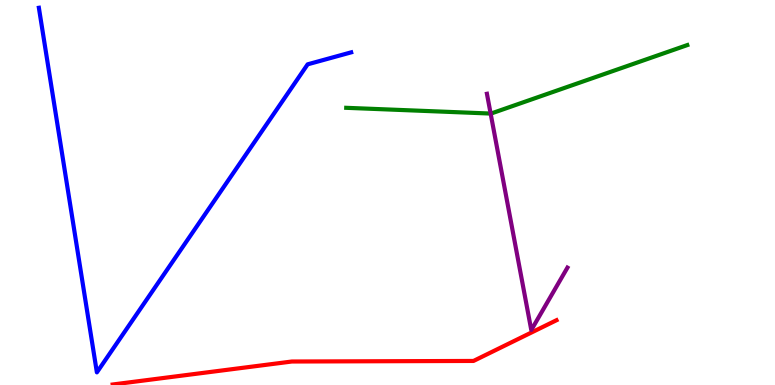[{'lines': ['blue', 'red'], 'intersections': []}, {'lines': ['green', 'red'], 'intersections': []}, {'lines': ['purple', 'red'], 'intersections': []}, {'lines': ['blue', 'green'], 'intersections': []}, {'lines': ['blue', 'purple'], 'intersections': []}, {'lines': ['green', 'purple'], 'intersections': [{'x': 6.33, 'y': 7.05}]}]